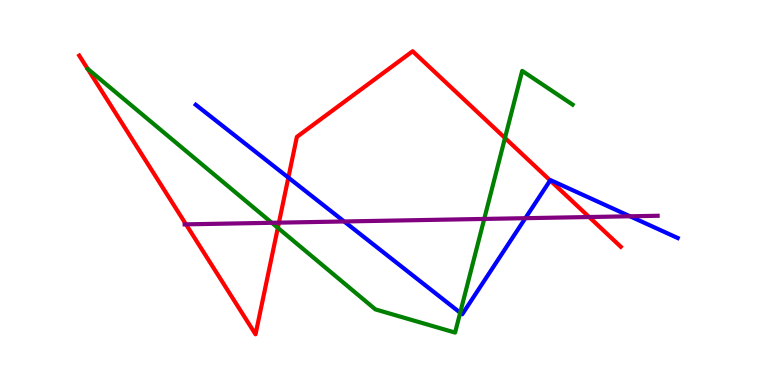[{'lines': ['blue', 'red'], 'intersections': [{'x': 3.72, 'y': 5.39}, {'x': 7.1, 'y': 5.31}]}, {'lines': ['green', 'red'], 'intersections': [{'x': 3.59, 'y': 4.08}, {'x': 6.52, 'y': 6.42}]}, {'lines': ['purple', 'red'], 'intersections': [{'x': 2.4, 'y': 4.17}, {'x': 3.6, 'y': 4.22}, {'x': 7.6, 'y': 4.36}]}, {'lines': ['blue', 'green'], 'intersections': [{'x': 5.94, 'y': 1.88}]}, {'lines': ['blue', 'purple'], 'intersections': [{'x': 4.44, 'y': 4.25}, {'x': 6.78, 'y': 4.33}, {'x': 8.13, 'y': 4.38}]}, {'lines': ['green', 'purple'], 'intersections': [{'x': 3.51, 'y': 4.21}, {'x': 6.25, 'y': 4.31}]}]